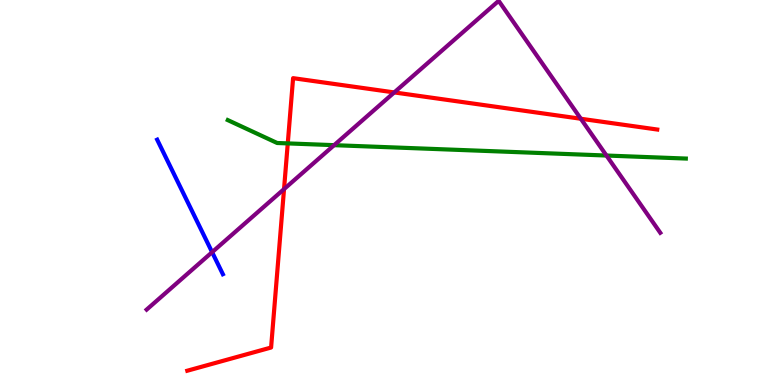[{'lines': ['blue', 'red'], 'intersections': []}, {'lines': ['green', 'red'], 'intersections': [{'x': 3.71, 'y': 6.28}]}, {'lines': ['purple', 'red'], 'intersections': [{'x': 3.66, 'y': 5.09}, {'x': 5.09, 'y': 7.6}, {'x': 7.49, 'y': 6.92}]}, {'lines': ['blue', 'green'], 'intersections': []}, {'lines': ['blue', 'purple'], 'intersections': [{'x': 2.74, 'y': 3.45}]}, {'lines': ['green', 'purple'], 'intersections': [{'x': 4.31, 'y': 6.23}, {'x': 7.83, 'y': 5.96}]}]